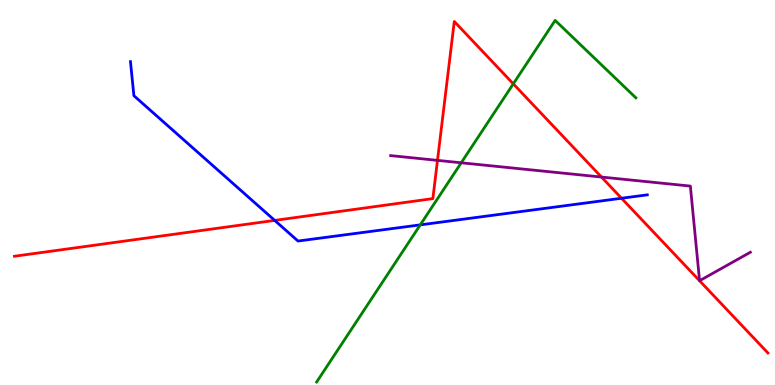[{'lines': ['blue', 'red'], 'intersections': [{'x': 3.54, 'y': 4.28}, {'x': 8.02, 'y': 4.85}]}, {'lines': ['green', 'red'], 'intersections': [{'x': 6.62, 'y': 7.82}]}, {'lines': ['purple', 'red'], 'intersections': [{'x': 5.64, 'y': 5.83}, {'x': 7.76, 'y': 5.4}]}, {'lines': ['blue', 'green'], 'intersections': [{'x': 5.42, 'y': 4.16}]}, {'lines': ['blue', 'purple'], 'intersections': []}, {'lines': ['green', 'purple'], 'intersections': [{'x': 5.95, 'y': 5.77}]}]